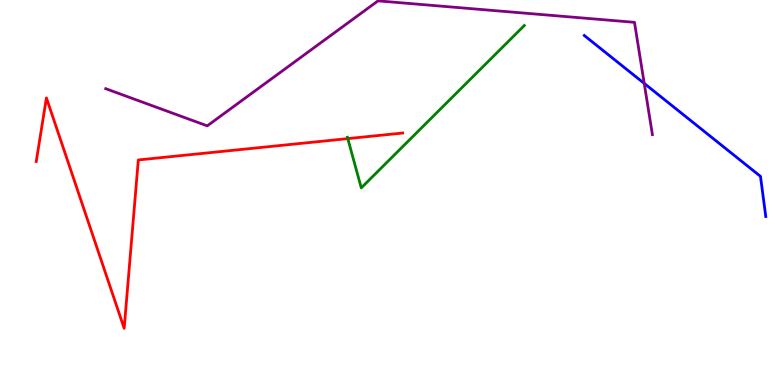[{'lines': ['blue', 'red'], 'intersections': []}, {'lines': ['green', 'red'], 'intersections': [{'x': 4.49, 'y': 6.4}]}, {'lines': ['purple', 'red'], 'intersections': []}, {'lines': ['blue', 'green'], 'intersections': []}, {'lines': ['blue', 'purple'], 'intersections': [{'x': 8.31, 'y': 7.83}]}, {'lines': ['green', 'purple'], 'intersections': []}]